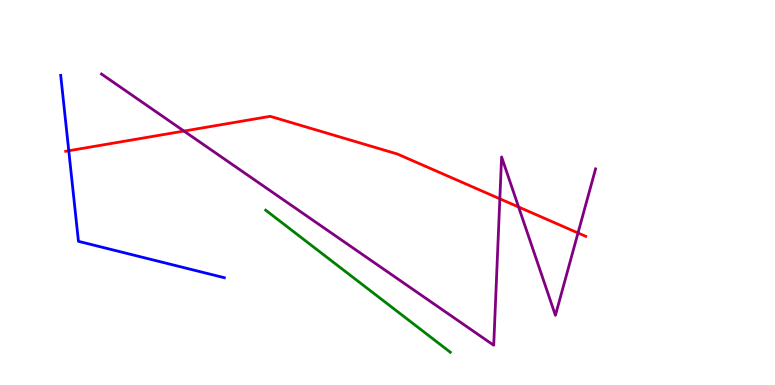[{'lines': ['blue', 'red'], 'intersections': [{'x': 0.887, 'y': 6.08}]}, {'lines': ['green', 'red'], 'intersections': []}, {'lines': ['purple', 'red'], 'intersections': [{'x': 2.37, 'y': 6.6}, {'x': 6.45, 'y': 4.84}, {'x': 6.69, 'y': 4.62}, {'x': 7.46, 'y': 3.95}]}, {'lines': ['blue', 'green'], 'intersections': []}, {'lines': ['blue', 'purple'], 'intersections': []}, {'lines': ['green', 'purple'], 'intersections': []}]